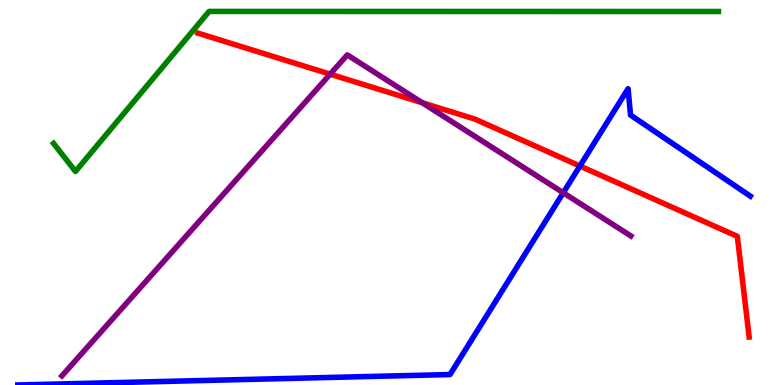[{'lines': ['blue', 'red'], 'intersections': [{'x': 7.48, 'y': 5.69}]}, {'lines': ['green', 'red'], 'intersections': []}, {'lines': ['purple', 'red'], 'intersections': [{'x': 4.26, 'y': 8.07}, {'x': 5.45, 'y': 7.33}]}, {'lines': ['blue', 'green'], 'intersections': []}, {'lines': ['blue', 'purple'], 'intersections': [{'x': 7.27, 'y': 4.99}]}, {'lines': ['green', 'purple'], 'intersections': []}]